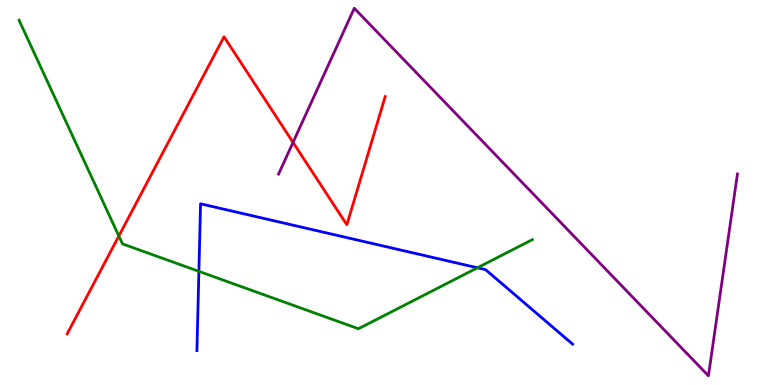[{'lines': ['blue', 'red'], 'intersections': []}, {'lines': ['green', 'red'], 'intersections': [{'x': 1.53, 'y': 3.87}]}, {'lines': ['purple', 'red'], 'intersections': [{'x': 3.78, 'y': 6.3}]}, {'lines': ['blue', 'green'], 'intersections': [{'x': 2.57, 'y': 2.95}, {'x': 6.16, 'y': 3.04}]}, {'lines': ['blue', 'purple'], 'intersections': []}, {'lines': ['green', 'purple'], 'intersections': []}]